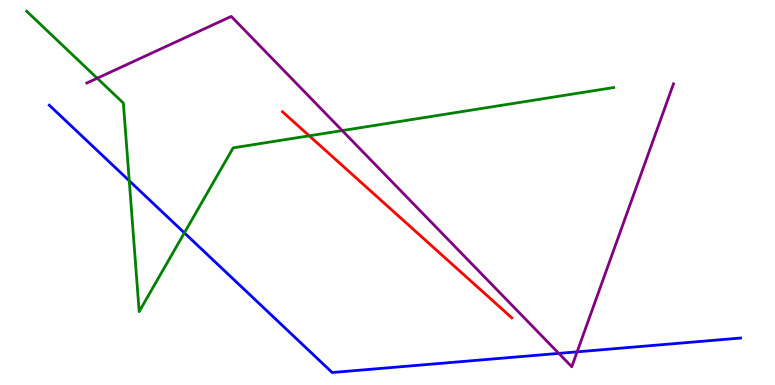[{'lines': ['blue', 'red'], 'intersections': []}, {'lines': ['green', 'red'], 'intersections': [{'x': 3.99, 'y': 6.47}]}, {'lines': ['purple', 'red'], 'intersections': []}, {'lines': ['blue', 'green'], 'intersections': [{'x': 1.67, 'y': 5.3}, {'x': 2.38, 'y': 3.95}]}, {'lines': ['blue', 'purple'], 'intersections': [{'x': 7.21, 'y': 0.821}, {'x': 7.45, 'y': 0.861}]}, {'lines': ['green', 'purple'], 'intersections': [{'x': 1.25, 'y': 7.97}, {'x': 4.42, 'y': 6.61}]}]